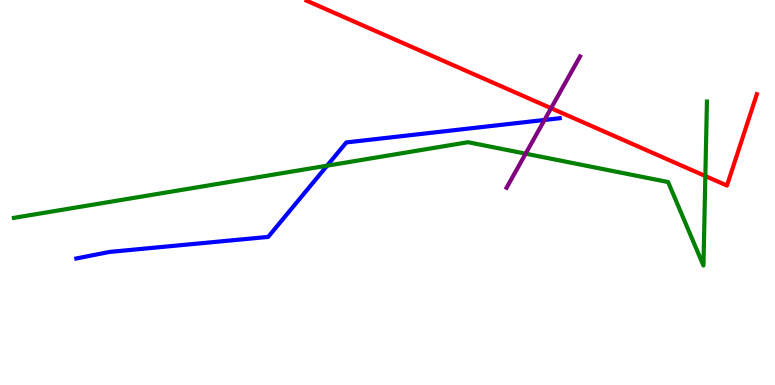[{'lines': ['blue', 'red'], 'intersections': []}, {'lines': ['green', 'red'], 'intersections': [{'x': 9.1, 'y': 5.43}]}, {'lines': ['purple', 'red'], 'intersections': [{'x': 7.11, 'y': 7.19}]}, {'lines': ['blue', 'green'], 'intersections': [{'x': 4.22, 'y': 5.7}]}, {'lines': ['blue', 'purple'], 'intersections': [{'x': 7.03, 'y': 6.88}]}, {'lines': ['green', 'purple'], 'intersections': [{'x': 6.78, 'y': 6.01}]}]